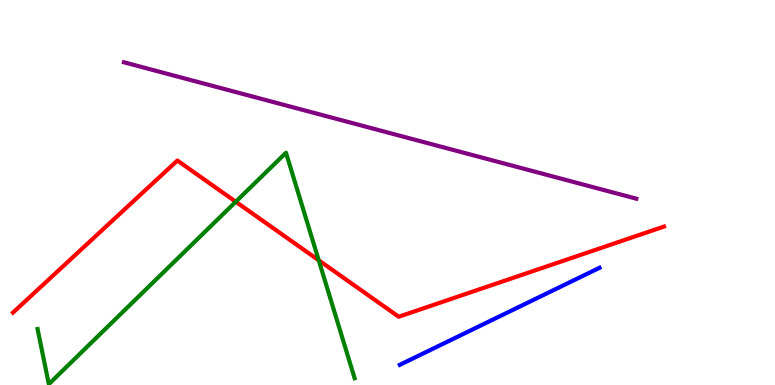[{'lines': ['blue', 'red'], 'intersections': []}, {'lines': ['green', 'red'], 'intersections': [{'x': 3.04, 'y': 4.76}, {'x': 4.11, 'y': 3.24}]}, {'lines': ['purple', 'red'], 'intersections': []}, {'lines': ['blue', 'green'], 'intersections': []}, {'lines': ['blue', 'purple'], 'intersections': []}, {'lines': ['green', 'purple'], 'intersections': []}]